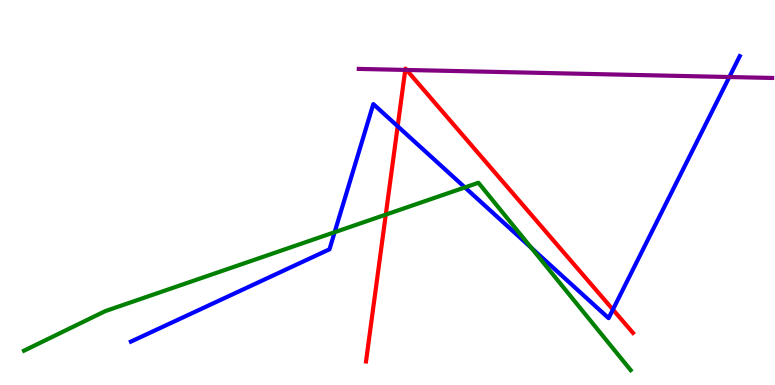[{'lines': ['blue', 'red'], 'intersections': [{'x': 5.13, 'y': 6.72}, {'x': 7.91, 'y': 1.96}]}, {'lines': ['green', 'red'], 'intersections': [{'x': 4.98, 'y': 4.43}]}, {'lines': ['purple', 'red'], 'intersections': [{'x': 5.23, 'y': 8.18}, {'x': 5.25, 'y': 8.18}]}, {'lines': ['blue', 'green'], 'intersections': [{'x': 4.32, 'y': 3.97}, {'x': 6.0, 'y': 5.13}, {'x': 6.86, 'y': 3.56}]}, {'lines': ['blue', 'purple'], 'intersections': [{'x': 9.41, 'y': 8.0}]}, {'lines': ['green', 'purple'], 'intersections': []}]